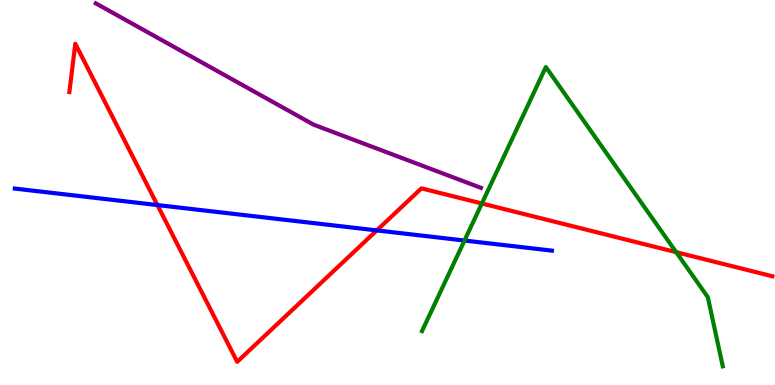[{'lines': ['blue', 'red'], 'intersections': [{'x': 2.03, 'y': 4.67}, {'x': 4.86, 'y': 4.02}]}, {'lines': ['green', 'red'], 'intersections': [{'x': 6.22, 'y': 4.71}, {'x': 8.72, 'y': 3.45}]}, {'lines': ['purple', 'red'], 'intersections': []}, {'lines': ['blue', 'green'], 'intersections': [{'x': 5.99, 'y': 3.75}]}, {'lines': ['blue', 'purple'], 'intersections': []}, {'lines': ['green', 'purple'], 'intersections': []}]